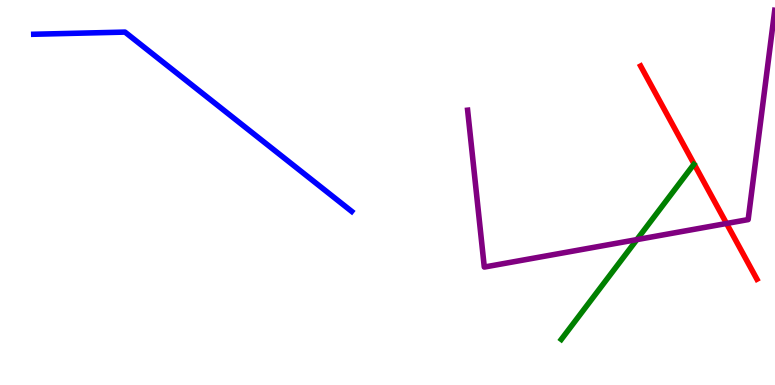[{'lines': ['blue', 'red'], 'intersections': []}, {'lines': ['green', 'red'], 'intersections': []}, {'lines': ['purple', 'red'], 'intersections': [{'x': 9.37, 'y': 4.2}]}, {'lines': ['blue', 'green'], 'intersections': []}, {'lines': ['blue', 'purple'], 'intersections': []}, {'lines': ['green', 'purple'], 'intersections': [{'x': 8.22, 'y': 3.78}]}]